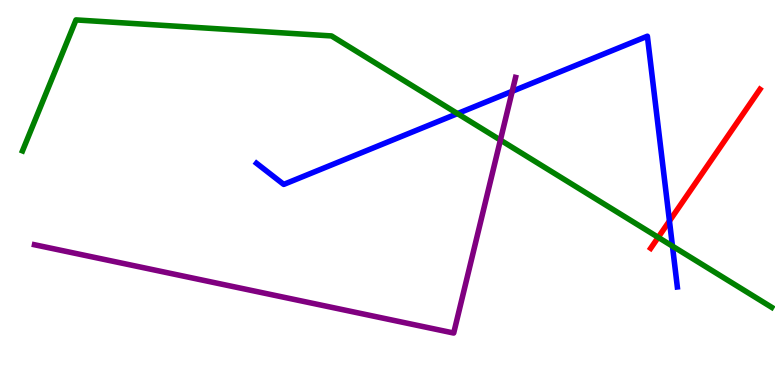[{'lines': ['blue', 'red'], 'intersections': [{'x': 8.64, 'y': 4.26}]}, {'lines': ['green', 'red'], 'intersections': [{'x': 8.49, 'y': 3.83}]}, {'lines': ['purple', 'red'], 'intersections': []}, {'lines': ['blue', 'green'], 'intersections': [{'x': 5.9, 'y': 7.05}, {'x': 8.68, 'y': 3.61}]}, {'lines': ['blue', 'purple'], 'intersections': [{'x': 6.61, 'y': 7.63}]}, {'lines': ['green', 'purple'], 'intersections': [{'x': 6.46, 'y': 6.36}]}]